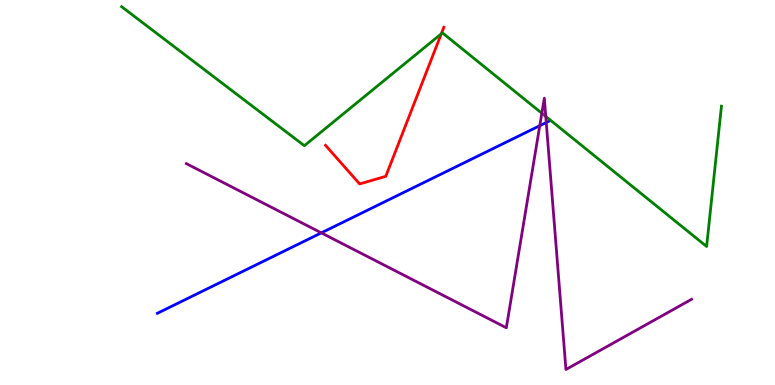[{'lines': ['blue', 'red'], 'intersections': []}, {'lines': ['green', 'red'], 'intersections': [{'x': 5.69, 'y': 9.12}]}, {'lines': ['purple', 'red'], 'intersections': []}, {'lines': ['blue', 'green'], 'intersections': []}, {'lines': ['blue', 'purple'], 'intersections': [{'x': 4.15, 'y': 3.95}, {'x': 6.96, 'y': 6.74}, {'x': 7.05, 'y': 6.82}]}, {'lines': ['green', 'purple'], 'intersections': [{'x': 6.99, 'y': 7.06}, {'x': 7.04, 'y': 6.98}]}]